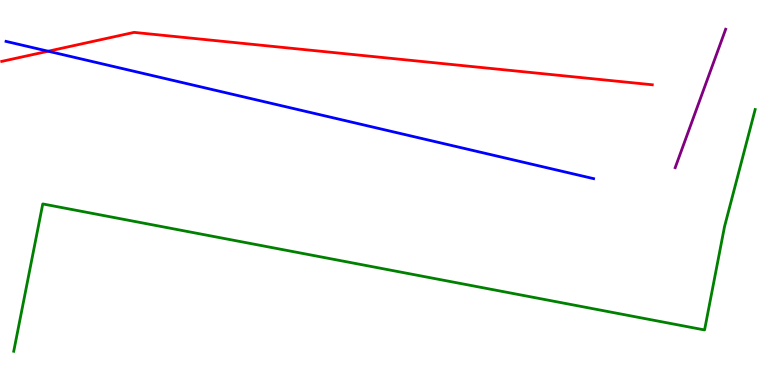[{'lines': ['blue', 'red'], 'intersections': [{'x': 0.621, 'y': 8.67}]}, {'lines': ['green', 'red'], 'intersections': []}, {'lines': ['purple', 'red'], 'intersections': []}, {'lines': ['blue', 'green'], 'intersections': []}, {'lines': ['blue', 'purple'], 'intersections': []}, {'lines': ['green', 'purple'], 'intersections': []}]